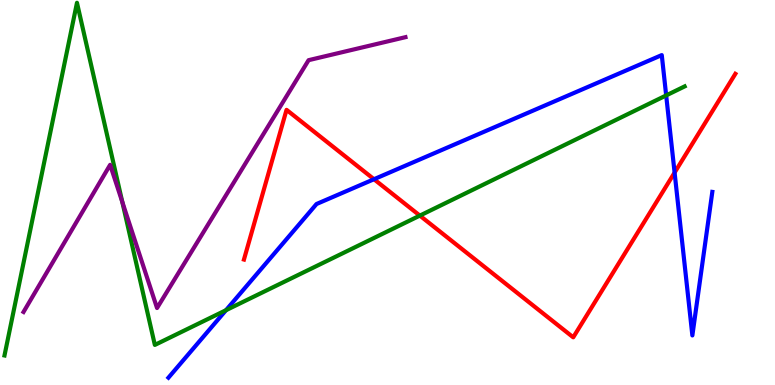[{'lines': ['blue', 'red'], 'intersections': [{'x': 4.83, 'y': 5.34}, {'x': 8.7, 'y': 5.52}]}, {'lines': ['green', 'red'], 'intersections': [{'x': 5.42, 'y': 4.4}]}, {'lines': ['purple', 'red'], 'intersections': []}, {'lines': ['blue', 'green'], 'intersections': [{'x': 2.92, 'y': 1.94}, {'x': 8.6, 'y': 7.52}]}, {'lines': ['blue', 'purple'], 'intersections': []}, {'lines': ['green', 'purple'], 'intersections': [{'x': 1.58, 'y': 4.75}]}]